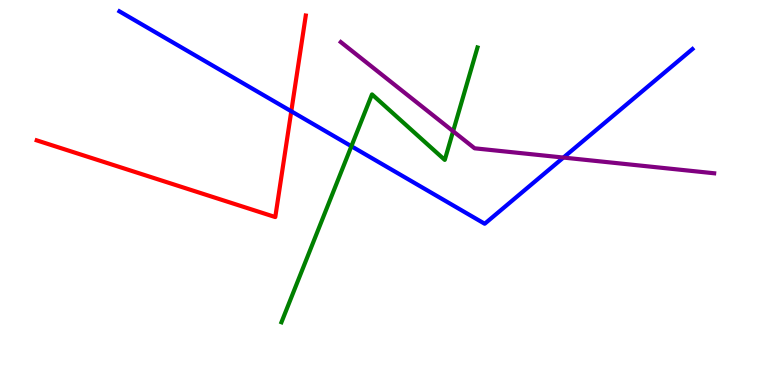[{'lines': ['blue', 'red'], 'intersections': [{'x': 3.76, 'y': 7.11}]}, {'lines': ['green', 'red'], 'intersections': []}, {'lines': ['purple', 'red'], 'intersections': []}, {'lines': ['blue', 'green'], 'intersections': [{'x': 4.53, 'y': 6.2}]}, {'lines': ['blue', 'purple'], 'intersections': [{'x': 7.27, 'y': 5.91}]}, {'lines': ['green', 'purple'], 'intersections': [{'x': 5.85, 'y': 6.59}]}]